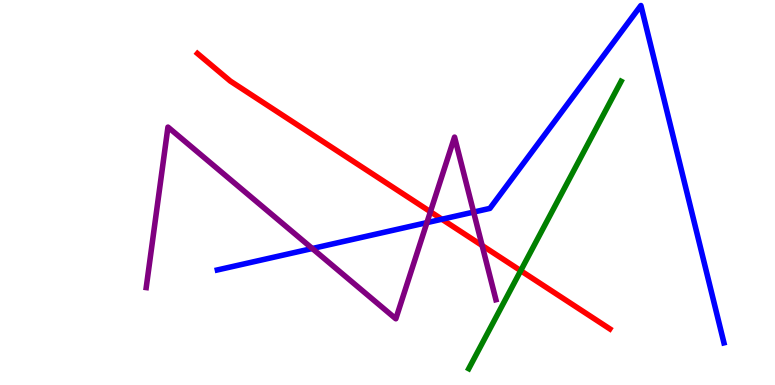[{'lines': ['blue', 'red'], 'intersections': [{'x': 5.7, 'y': 4.31}]}, {'lines': ['green', 'red'], 'intersections': [{'x': 6.72, 'y': 2.97}]}, {'lines': ['purple', 'red'], 'intersections': [{'x': 5.55, 'y': 4.5}, {'x': 6.22, 'y': 3.62}]}, {'lines': ['blue', 'green'], 'intersections': []}, {'lines': ['blue', 'purple'], 'intersections': [{'x': 4.03, 'y': 3.55}, {'x': 5.51, 'y': 4.22}, {'x': 6.11, 'y': 4.49}]}, {'lines': ['green', 'purple'], 'intersections': []}]